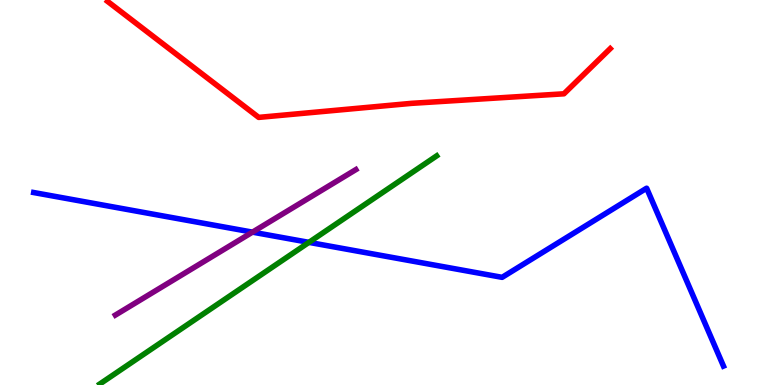[{'lines': ['blue', 'red'], 'intersections': []}, {'lines': ['green', 'red'], 'intersections': []}, {'lines': ['purple', 'red'], 'intersections': []}, {'lines': ['blue', 'green'], 'intersections': [{'x': 3.99, 'y': 3.7}]}, {'lines': ['blue', 'purple'], 'intersections': [{'x': 3.26, 'y': 3.97}]}, {'lines': ['green', 'purple'], 'intersections': []}]